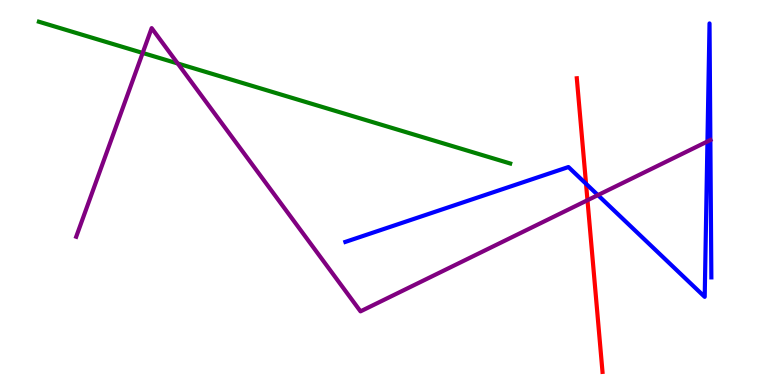[{'lines': ['blue', 'red'], 'intersections': [{'x': 7.56, 'y': 5.23}]}, {'lines': ['green', 'red'], 'intersections': []}, {'lines': ['purple', 'red'], 'intersections': [{'x': 7.58, 'y': 4.8}]}, {'lines': ['blue', 'green'], 'intersections': []}, {'lines': ['blue', 'purple'], 'intersections': [{'x': 7.72, 'y': 4.93}, {'x': 9.13, 'y': 6.33}, {'x': 9.17, 'y': 6.36}]}, {'lines': ['green', 'purple'], 'intersections': [{'x': 1.84, 'y': 8.62}, {'x': 2.29, 'y': 8.35}]}]